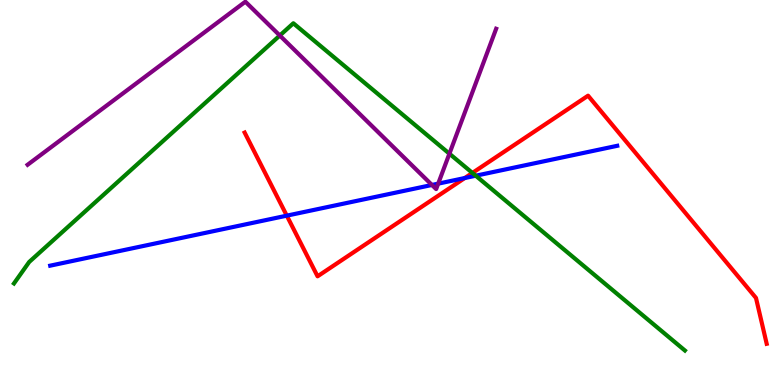[{'lines': ['blue', 'red'], 'intersections': [{'x': 3.7, 'y': 4.4}, {'x': 6.0, 'y': 5.38}]}, {'lines': ['green', 'red'], 'intersections': [{'x': 6.1, 'y': 5.51}]}, {'lines': ['purple', 'red'], 'intersections': []}, {'lines': ['blue', 'green'], 'intersections': [{'x': 6.14, 'y': 5.44}]}, {'lines': ['blue', 'purple'], 'intersections': [{'x': 5.57, 'y': 5.2}, {'x': 5.65, 'y': 5.23}]}, {'lines': ['green', 'purple'], 'intersections': [{'x': 3.61, 'y': 9.08}, {'x': 5.8, 'y': 6.01}]}]